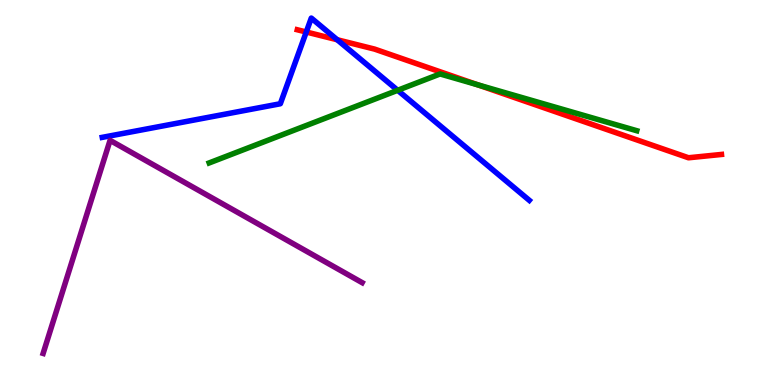[{'lines': ['blue', 'red'], 'intersections': [{'x': 3.95, 'y': 9.17}, {'x': 4.35, 'y': 8.97}]}, {'lines': ['green', 'red'], 'intersections': [{'x': 6.17, 'y': 7.8}]}, {'lines': ['purple', 'red'], 'intersections': []}, {'lines': ['blue', 'green'], 'intersections': [{'x': 5.13, 'y': 7.65}]}, {'lines': ['blue', 'purple'], 'intersections': []}, {'lines': ['green', 'purple'], 'intersections': []}]